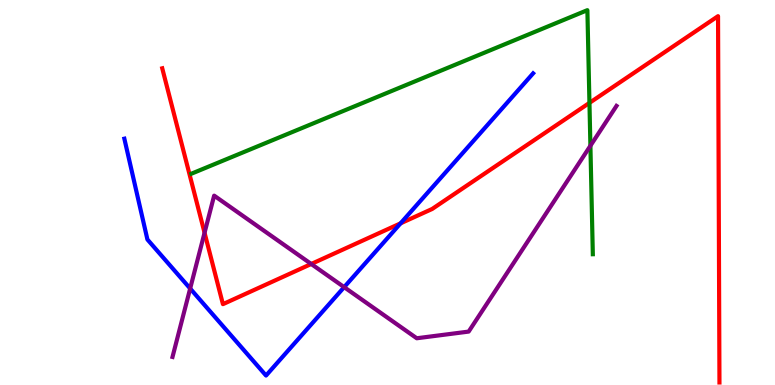[{'lines': ['blue', 'red'], 'intersections': [{'x': 5.17, 'y': 4.2}]}, {'lines': ['green', 'red'], 'intersections': [{'x': 7.61, 'y': 7.33}]}, {'lines': ['purple', 'red'], 'intersections': [{'x': 2.64, 'y': 3.95}, {'x': 4.02, 'y': 3.14}]}, {'lines': ['blue', 'green'], 'intersections': []}, {'lines': ['blue', 'purple'], 'intersections': [{'x': 2.45, 'y': 2.51}, {'x': 4.44, 'y': 2.54}]}, {'lines': ['green', 'purple'], 'intersections': [{'x': 7.62, 'y': 6.21}]}]